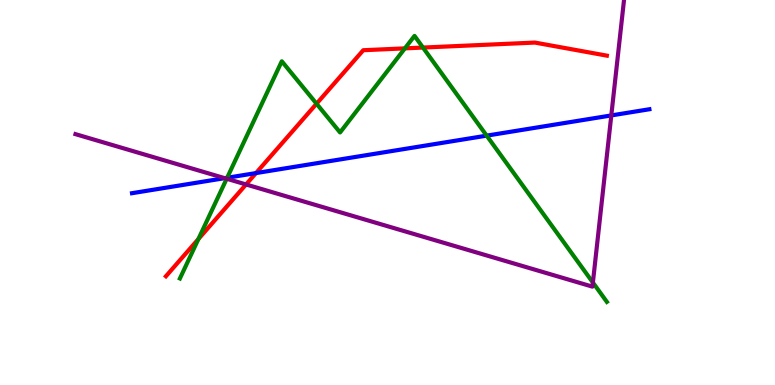[{'lines': ['blue', 'red'], 'intersections': [{'x': 3.3, 'y': 5.5}]}, {'lines': ['green', 'red'], 'intersections': [{'x': 2.56, 'y': 3.79}, {'x': 4.08, 'y': 7.31}, {'x': 5.22, 'y': 8.74}, {'x': 5.46, 'y': 8.76}]}, {'lines': ['purple', 'red'], 'intersections': [{'x': 3.17, 'y': 5.21}]}, {'lines': ['blue', 'green'], 'intersections': [{'x': 2.93, 'y': 5.38}, {'x': 6.28, 'y': 6.48}]}, {'lines': ['blue', 'purple'], 'intersections': [{'x': 2.9, 'y': 5.37}, {'x': 7.89, 'y': 7.0}]}, {'lines': ['green', 'purple'], 'intersections': [{'x': 2.92, 'y': 5.36}, {'x': 7.65, 'y': 2.66}]}]